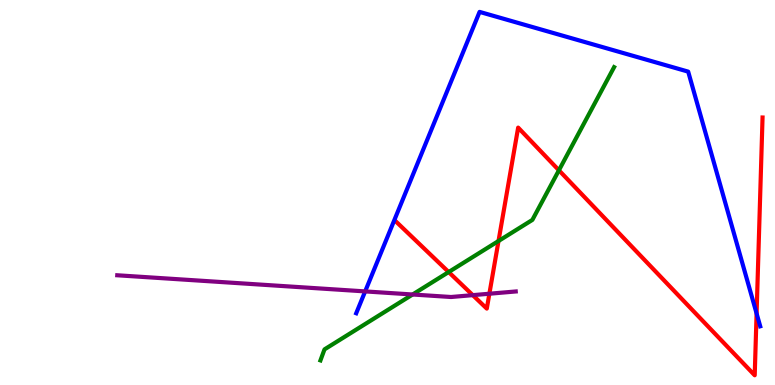[{'lines': ['blue', 'red'], 'intersections': [{'x': 9.76, 'y': 1.86}]}, {'lines': ['green', 'red'], 'intersections': [{'x': 5.79, 'y': 2.93}, {'x': 6.43, 'y': 3.74}, {'x': 7.21, 'y': 5.58}]}, {'lines': ['purple', 'red'], 'intersections': [{'x': 6.1, 'y': 2.33}, {'x': 6.31, 'y': 2.37}]}, {'lines': ['blue', 'green'], 'intersections': []}, {'lines': ['blue', 'purple'], 'intersections': [{'x': 4.71, 'y': 2.43}]}, {'lines': ['green', 'purple'], 'intersections': [{'x': 5.32, 'y': 2.35}]}]